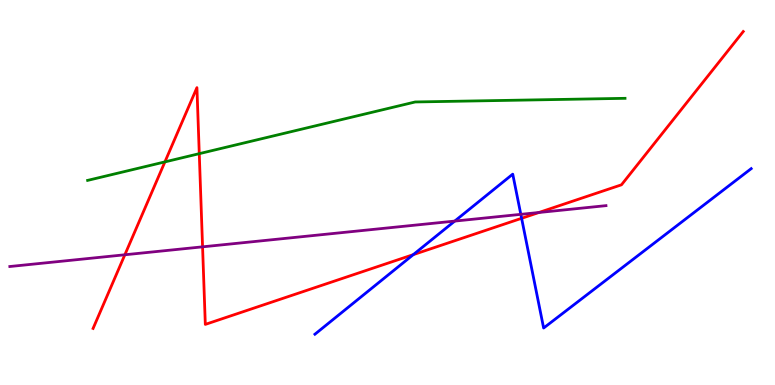[{'lines': ['blue', 'red'], 'intersections': [{'x': 5.33, 'y': 3.39}, {'x': 6.73, 'y': 4.33}]}, {'lines': ['green', 'red'], 'intersections': [{'x': 2.13, 'y': 5.8}, {'x': 2.57, 'y': 6.01}]}, {'lines': ['purple', 'red'], 'intersections': [{'x': 1.61, 'y': 3.38}, {'x': 2.61, 'y': 3.59}, {'x': 6.95, 'y': 4.48}]}, {'lines': ['blue', 'green'], 'intersections': []}, {'lines': ['blue', 'purple'], 'intersections': [{'x': 5.87, 'y': 4.26}, {'x': 6.72, 'y': 4.43}]}, {'lines': ['green', 'purple'], 'intersections': []}]